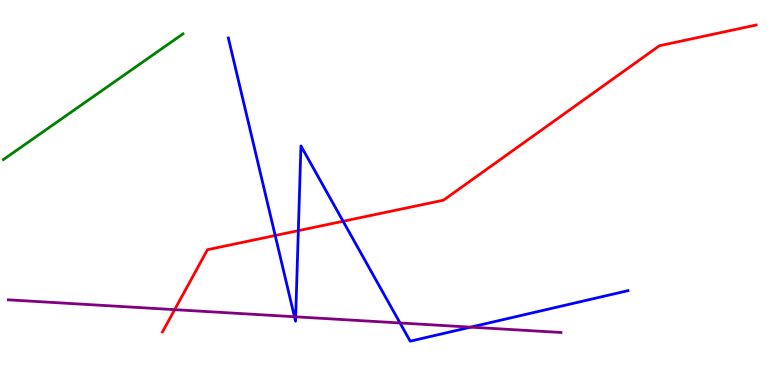[{'lines': ['blue', 'red'], 'intersections': [{'x': 3.55, 'y': 3.88}, {'x': 3.85, 'y': 4.01}, {'x': 4.43, 'y': 4.25}]}, {'lines': ['green', 'red'], 'intersections': []}, {'lines': ['purple', 'red'], 'intersections': [{'x': 2.25, 'y': 1.96}]}, {'lines': ['blue', 'green'], 'intersections': []}, {'lines': ['blue', 'purple'], 'intersections': [{'x': 3.8, 'y': 1.77}, {'x': 3.82, 'y': 1.77}, {'x': 5.16, 'y': 1.61}, {'x': 6.07, 'y': 1.5}]}, {'lines': ['green', 'purple'], 'intersections': []}]